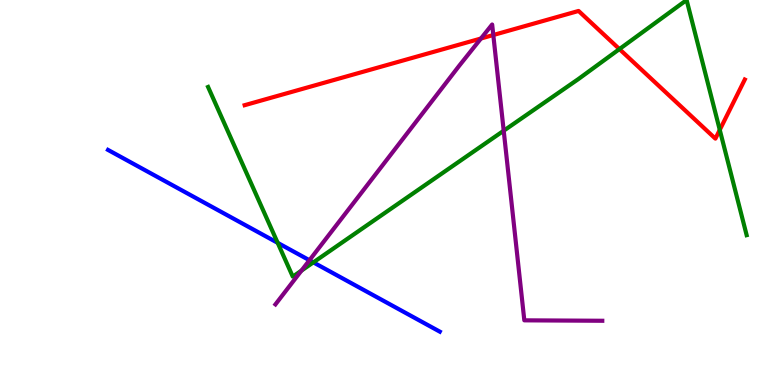[{'lines': ['blue', 'red'], 'intersections': []}, {'lines': ['green', 'red'], 'intersections': [{'x': 7.99, 'y': 8.73}, {'x': 9.29, 'y': 6.63}]}, {'lines': ['purple', 'red'], 'intersections': [{'x': 6.21, 'y': 9.0}, {'x': 6.37, 'y': 9.09}]}, {'lines': ['blue', 'green'], 'intersections': [{'x': 3.58, 'y': 3.69}, {'x': 4.04, 'y': 3.18}]}, {'lines': ['blue', 'purple'], 'intersections': [{'x': 3.99, 'y': 3.24}]}, {'lines': ['green', 'purple'], 'intersections': [{'x': 3.89, 'y': 2.97}, {'x': 6.5, 'y': 6.6}]}]